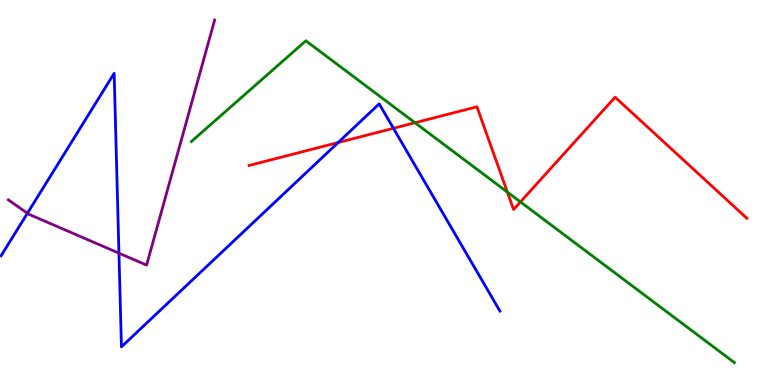[{'lines': ['blue', 'red'], 'intersections': [{'x': 4.36, 'y': 6.3}, {'x': 5.08, 'y': 6.67}]}, {'lines': ['green', 'red'], 'intersections': [{'x': 5.35, 'y': 6.81}, {'x': 6.55, 'y': 5.01}, {'x': 6.72, 'y': 4.76}]}, {'lines': ['purple', 'red'], 'intersections': []}, {'lines': ['blue', 'green'], 'intersections': []}, {'lines': ['blue', 'purple'], 'intersections': [{'x': 0.354, 'y': 4.46}, {'x': 1.53, 'y': 3.42}]}, {'lines': ['green', 'purple'], 'intersections': []}]